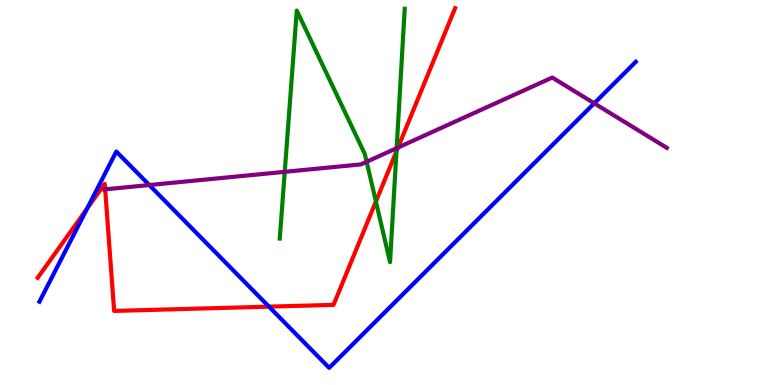[{'lines': ['blue', 'red'], 'intersections': [{'x': 1.12, 'y': 4.58}, {'x': 3.47, 'y': 2.04}]}, {'lines': ['green', 'red'], 'intersections': [{'x': 4.85, 'y': 4.77}, {'x': 5.12, 'y': 6.07}]}, {'lines': ['purple', 'red'], 'intersections': [{'x': 1.36, 'y': 5.08}, {'x': 5.14, 'y': 6.17}]}, {'lines': ['blue', 'green'], 'intersections': []}, {'lines': ['blue', 'purple'], 'intersections': [{'x': 1.93, 'y': 5.19}, {'x': 7.67, 'y': 7.32}]}, {'lines': ['green', 'purple'], 'intersections': [{'x': 3.67, 'y': 5.54}, {'x': 4.73, 'y': 5.8}, {'x': 5.12, 'y': 6.15}]}]